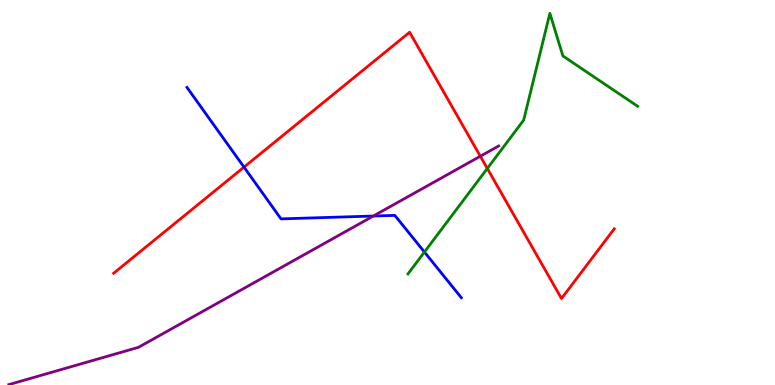[{'lines': ['blue', 'red'], 'intersections': [{'x': 3.15, 'y': 5.66}]}, {'lines': ['green', 'red'], 'intersections': [{'x': 6.29, 'y': 5.62}]}, {'lines': ['purple', 'red'], 'intersections': [{'x': 6.2, 'y': 5.94}]}, {'lines': ['blue', 'green'], 'intersections': [{'x': 5.48, 'y': 3.45}]}, {'lines': ['blue', 'purple'], 'intersections': [{'x': 4.82, 'y': 4.39}]}, {'lines': ['green', 'purple'], 'intersections': []}]